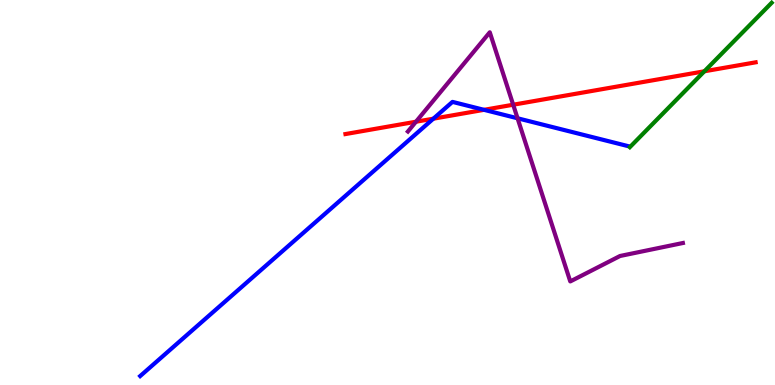[{'lines': ['blue', 'red'], 'intersections': [{'x': 5.59, 'y': 6.92}, {'x': 6.25, 'y': 7.15}]}, {'lines': ['green', 'red'], 'intersections': [{'x': 9.09, 'y': 8.15}]}, {'lines': ['purple', 'red'], 'intersections': [{'x': 5.37, 'y': 6.84}, {'x': 6.62, 'y': 7.28}]}, {'lines': ['blue', 'green'], 'intersections': []}, {'lines': ['blue', 'purple'], 'intersections': [{'x': 6.68, 'y': 6.93}]}, {'lines': ['green', 'purple'], 'intersections': []}]